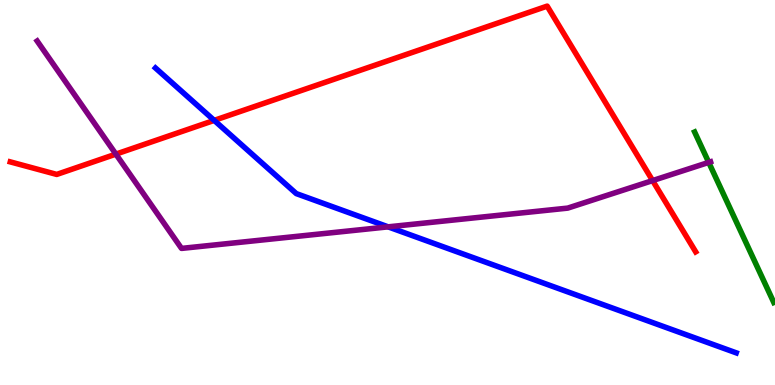[{'lines': ['blue', 'red'], 'intersections': [{'x': 2.76, 'y': 6.87}]}, {'lines': ['green', 'red'], 'intersections': []}, {'lines': ['purple', 'red'], 'intersections': [{'x': 1.5, 'y': 6.0}, {'x': 8.42, 'y': 5.31}]}, {'lines': ['blue', 'green'], 'intersections': []}, {'lines': ['blue', 'purple'], 'intersections': [{'x': 5.01, 'y': 4.11}]}, {'lines': ['green', 'purple'], 'intersections': [{'x': 9.14, 'y': 5.78}]}]